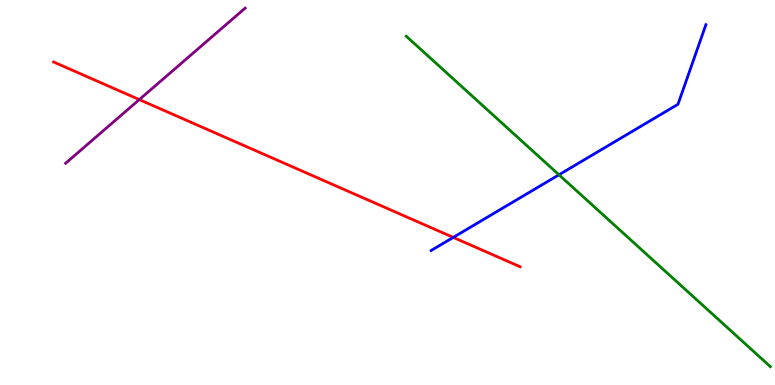[{'lines': ['blue', 'red'], 'intersections': [{'x': 5.85, 'y': 3.83}]}, {'lines': ['green', 'red'], 'intersections': []}, {'lines': ['purple', 'red'], 'intersections': [{'x': 1.8, 'y': 7.41}]}, {'lines': ['blue', 'green'], 'intersections': [{'x': 7.21, 'y': 5.46}]}, {'lines': ['blue', 'purple'], 'intersections': []}, {'lines': ['green', 'purple'], 'intersections': []}]